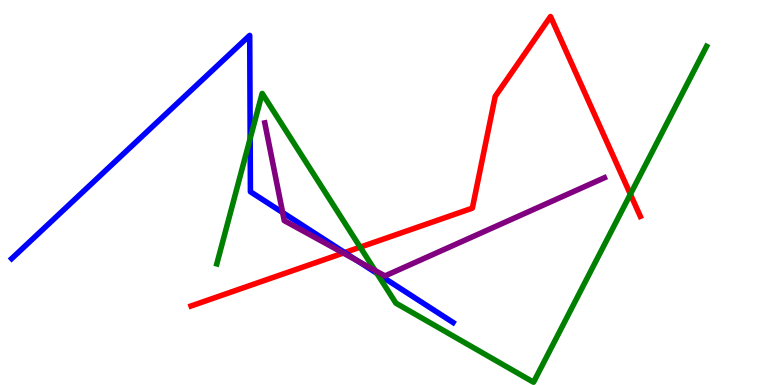[{'lines': ['blue', 'red'], 'intersections': [{'x': 4.45, 'y': 3.44}]}, {'lines': ['green', 'red'], 'intersections': [{'x': 4.65, 'y': 3.58}, {'x': 8.13, 'y': 4.96}]}, {'lines': ['purple', 'red'], 'intersections': [{'x': 4.43, 'y': 3.43}]}, {'lines': ['blue', 'green'], 'intersections': [{'x': 3.23, 'y': 6.4}, {'x': 4.86, 'y': 2.9}]}, {'lines': ['blue', 'purple'], 'intersections': [{'x': 3.65, 'y': 4.48}, {'x': 4.61, 'y': 3.22}]}, {'lines': ['green', 'purple'], 'intersections': [{'x': 4.84, 'y': 2.97}]}]